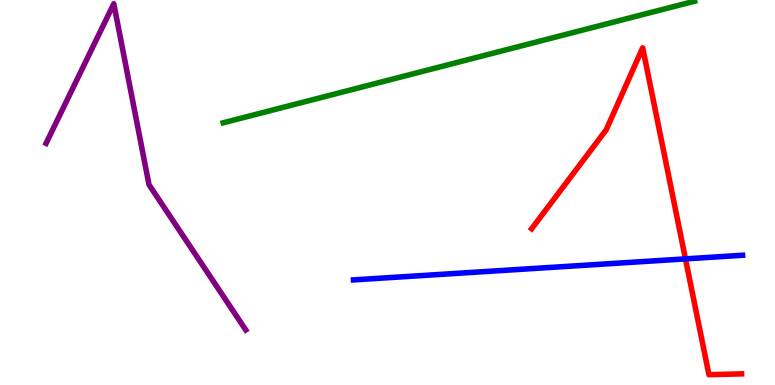[{'lines': ['blue', 'red'], 'intersections': [{'x': 8.84, 'y': 3.28}]}, {'lines': ['green', 'red'], 'intersections': []}, {'lines': ['purple', 'red'], 'intersections': []}, {'lines': ['blue', 'green'], 'intersections': []}, {'lines': ['blue', 'purple'], 'intersections': []}, {'lines': ['green', 'purple'], 'intersections': []}]